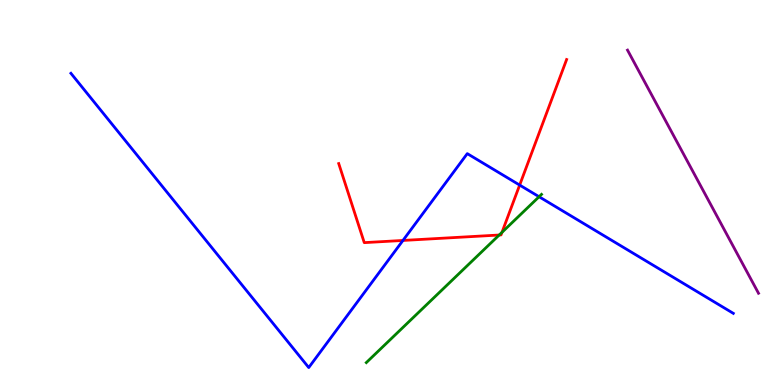[{'lines': ['blue', 'red'], 'intersections': [{'x': 5.2, 'y': 3.75}, {'x': 6.71, 'y': 5.19}]}, {'lines': ['green', 'red'], 'intersections': [{'x': 6.44, 'y': 3.9}, {'x': 6.48, 'y': 3.97}]}, {'lines': ['purple', 'red'], 'intersections': []}, {'lines': ['blue', 'green'], 'intersections': [{'x': 6.96, 'y': 4.89}]}, {'lines': ['blue', 'purple'], 'intersections': []}, {'lines': ['green', 'purple'], 'intersections': []}]